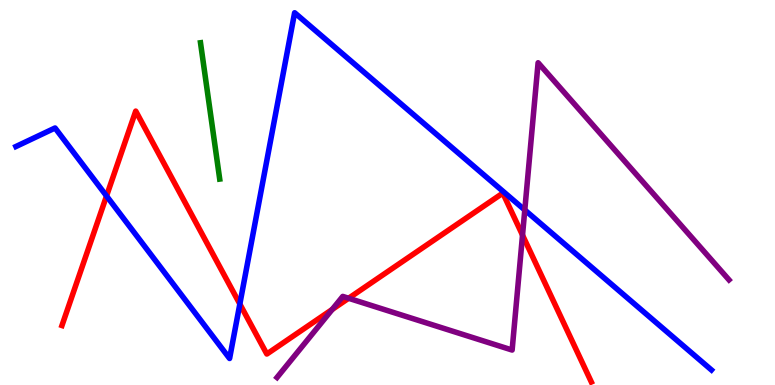[{'lines': ['blue', 'red'], 'intersections': [{'x': 1.37, 'y': 4.91}, {'x': 3.09, 'y': 2.1}]}, {'lines': ['green', 'red'], 'intersections': []}, {'lines': ['purple', 'red'], 'intersections': [{'x': 4.29, 'y': 1.96}, {'x': 4.5, 'y': 2.25}, {'x': 6.74, 'y': 3.89}]}, {'lines': ['blue', 'green'], 'intersections': []}, {'lines': ['blue', 'purple'], 'intersections': [{'x': 6.77, 'y': 4.55}]}, {'lines': ['green', 'purple'], 'intersections': []}]